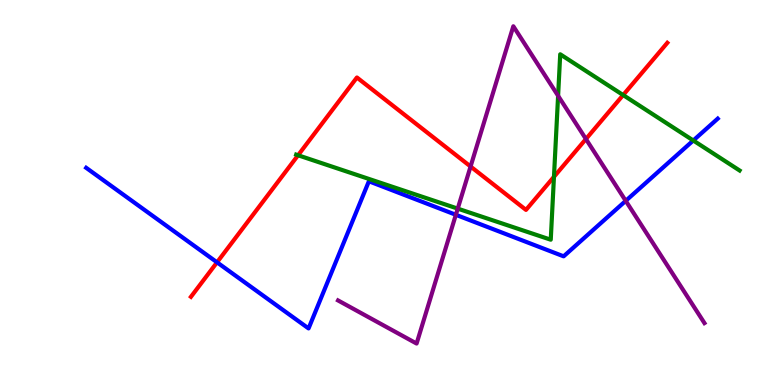[{'lines': ['blue', 'red'], 'intersections': [{'x': 2.8, 'y': 3.19}]}, {'lines': ['green', 'red'], 'intersections': [{'x': 3.85, 'y': 5.97}, {'x': 7.15, 'y': 5.41}, {'x': 8.04, 'y': 7.53}]}, {'lines': ['purple', 'red'], 'intersections': [{'x': 6.07, 'y': 5.68}, {'x': 7.56, 'y': 6.39}]}, {'lines': ['blue', 'green'], 'intersections': [{'x': 8.95, 'y': 6.35}]}, {'lines': ['blue', 'purple'], 'intersections': [{'x': 5.88, 'y': 4.42}, {'x': 8.07, 'y': 4.78}]}, {'lines': ['green', 'purple'], 'intersections': [{'x': 5.91, 'y': 4.58}, {'x': 7.2, 'y': 7.51}]}]